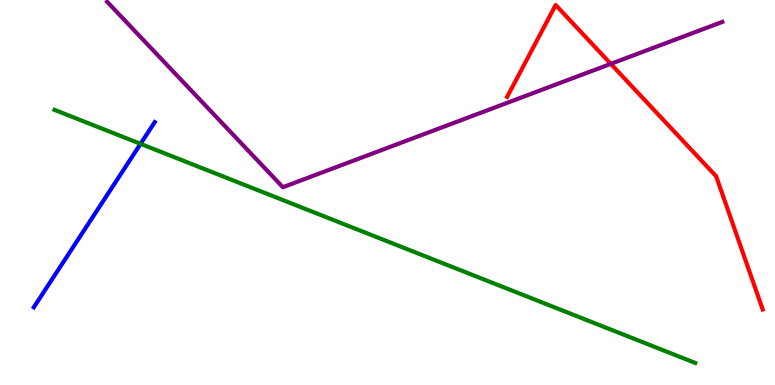[{'lines': ['blue', 'red'], 'intersections': []}, {'lines': ['green', 'red'], 'intersections': []}, {'lines': ['purple', 'red'], 'intersections': [{'x': 7.88, 'y': 8.34}]}, {'lines': ['blue', 'green'], 'intersections': [{'x': 1.81, 'y': 6.26}]}, {'lines': ['blue', 'purple'], 'intersections': []}, {'lines': ['green', 'purple'], 'intersections': []}]